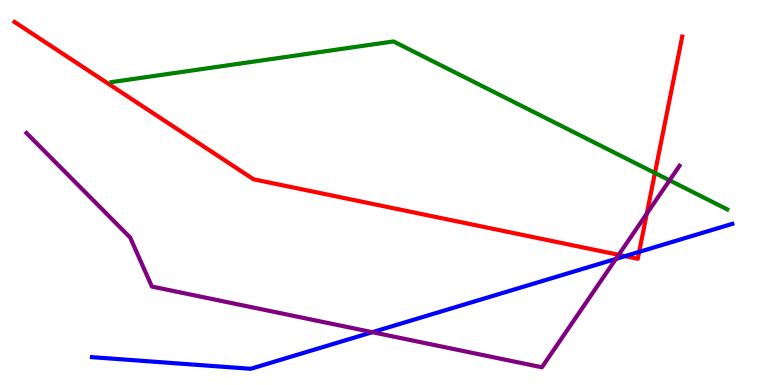[{'lines': ['blue', 'red'], 'intersections': [{'x': 8.07, 'y': 3.35}, {'x': 8.25, 'y': 3.46}]}, {'lines': ['green', 'red'], 'intersections': [{'x': 8.45, 'y': 5.51}]}, {'lines': ['purple', 'red'], 'intersections': [{'x': 7.98, 'y': 3.38}, {'x': 8.35, 'y': 4.45}]}, {'lines': ['blue', 'green'], 'intersections': []}, {'lines': ['blue', 'purple'], 'intersections': [{'x': 4.8, 'y': 1.37}, {'x': 7.95, 'y': 3.28}]}, {'lines': ['green', 'purple'], 'intersections': [{'x': 8.64, 'y': 5.32}]}]